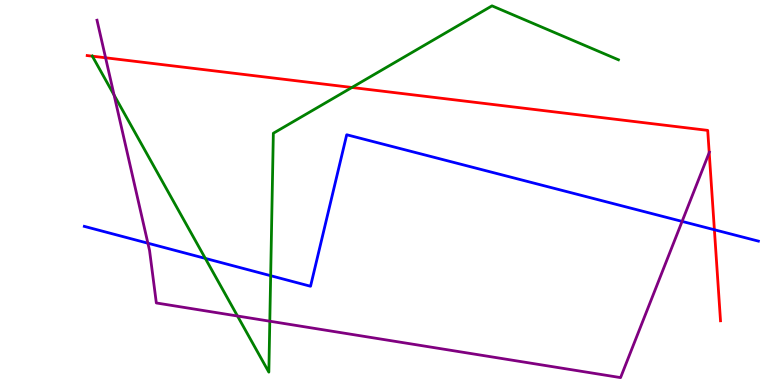[{'lines': ['blue', 'red'], 'intersections': [{'x': 9.22, 'y': 4.03}]}, {'lines': ['green', 'red'], 'intersections': [{'x': 1.19, 'y': 8.54}, {'x': 4.54, 'y': 7.73}]}, {'lines': ['purple', 'red'], 'intersections': [{'x': 1.36, 'y': 8.5}, {'x': 9.15, 'y': 6.04}]}, {'lines': ['blue', 'green'], 'intersections': [{'x': 2.65, 'y': 3.29}, {'x': 3.49, 'y': 2.84}]}, {'lines': ['blue', 'purple'], 'intersections': [{'x': 1.91, 'y': 3.68}, {'x': 8.8, 'y': 4.25}]}, {'lines': ['green', 'purple'], 'intersections': [{'x': 1.47, 'y': 7.53}, {'x': 3.06, 'y': 1.79}, {'x': 3.48, 'y': 1.66}]}]